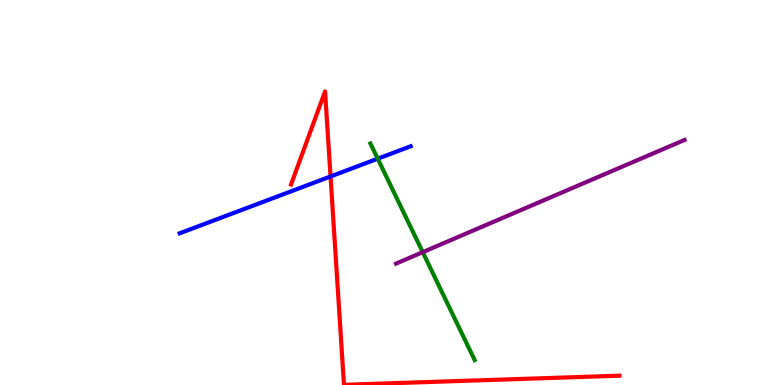[{'lines': ['blue', 'red'], 'intersections': [{'x': 4.27, 'y': 5.42}]}, {'lines': ['green', 'red'], 'intersections': []}, {'lines': ['purple', 'red'], 'intersections': []}, {'lines': ['blue', 'green'], 'intersections': [{'x': 4.87, 'y': 5.88}]}, {'lines': ['blue', 'purple'], 'intersections': []}, {'lines': ['green', 'purple'], 'intersections': [{'x': 5.45, 'y': 3.45}]}]